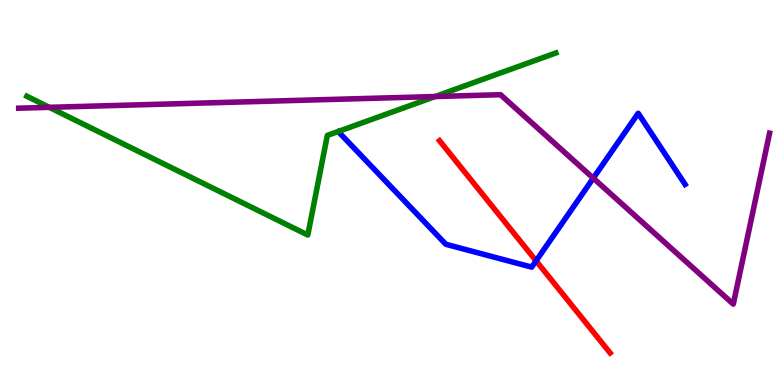[{'lines': ['blue', 'red'], 'intersections': [{'x': 6.92, 'y': 3.23}]}, {'lines': ['green', 'red'], 'intersections': []}, {'lines': ['purple', 'red'], 'intersections': []}, {'lines': ['blue', 'green'], 'intersections': []}, {'lines': ['blue', 'purple'], 'intersections': [{'x': 7.66, 'y': 5.37}]}, {'lines': ['green', 'purple'], 'intersections': [{'x': 0.636, 'y': 7.21}, {'x': 5.61, 'y': 7.49}]}]